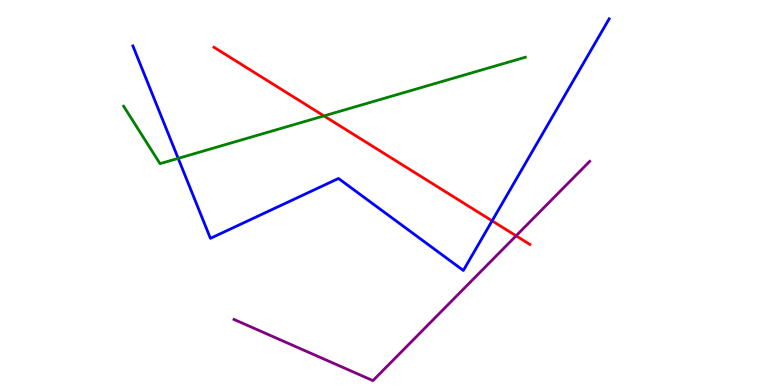[{'lines': ['blue', 'red'], 'intersections': [{'x': 6.35, 'y': 4.26}]}, {'lines': ['green', 'red'], 'intersections': [{'x': 4.18, 'y': 6.99}]}, {'lines': ['purple', 'red'], 'intersections': [{'x': 6.66, 'y': 3.88}]}, {'lines': ['blue', 'green'], 'intersections': [{'x': 2.3, 'y': 5.89}]}, {'lines': ['blue', 'purple'], 'intersections': []}, {'lines': ['green', 'purple'], 'intersections': []}]